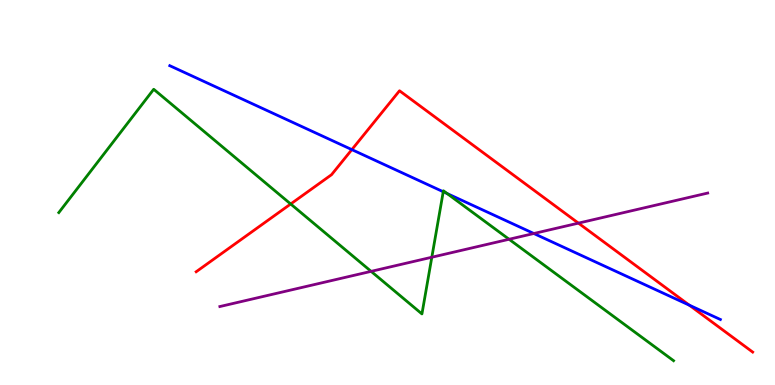[{'lines': ['blue', 'red'], 'intersections': [{'x': 4.54, 'y': 6.11}, {'x': 8.89, 'y': 2.07}]}, {'lines': ['green', 'red'], 'intersections': [{'x': 3.75, 'y': 4.7}]}, {'lines': ['purple', 'red'], 'intersections': [{'x': 7.46, 'y': 4.2}]}, {'lines': ['blue', 'green'], 'intersections': [{'x': 5.72, 'y': 5.02}, {'x': 5.77, 'y': 4.97}]}, {'lines': ['blue', 'purple'], 'intersections': [{'x': 6.89, 'y': 3.93}]}, {'lines': ['green', 'purple'], 'intersections': [{'x': 4.79, 'y': 2.95}, {'x': 5.57, 'y': 3.32}, {'x': 6.57, 'y': 3.79}]}]